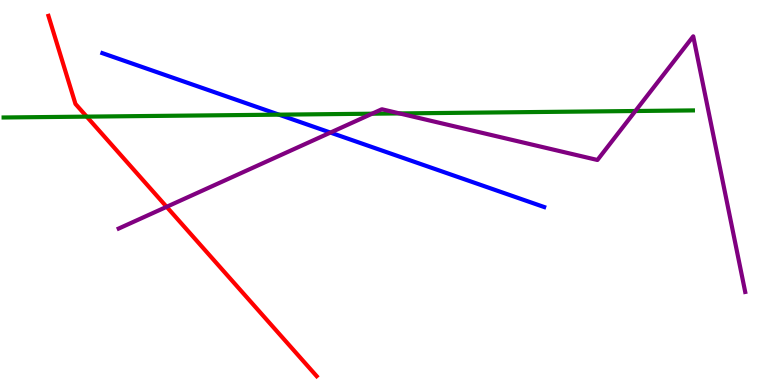[{'lines': ['blue', 'red'], 'intersections': []}, {'lines': ['green', 'red'], 'intersections': [{'x': 1.12, 'y': 6.97}]}, {'lines': ['purple', 'red'], 'intersections': [{'x': 2.15, 'y': 4.63}]}, {'lines': ['blue', 'green'], 'intersections': [{'x': 3.6, 'y': 7.02}]}, {'lines': ['blue', 'purple'], 'intersections': [{'x': 4.26, 'y': 6.56}]}, {'lines': ['green', 'purple'], 'intersections': [{'x': 4.8, 'y': 7.05}, {'x': 5.16, 'y': 7.05}, {'x': 8.2, 'y': 7.12}]}]